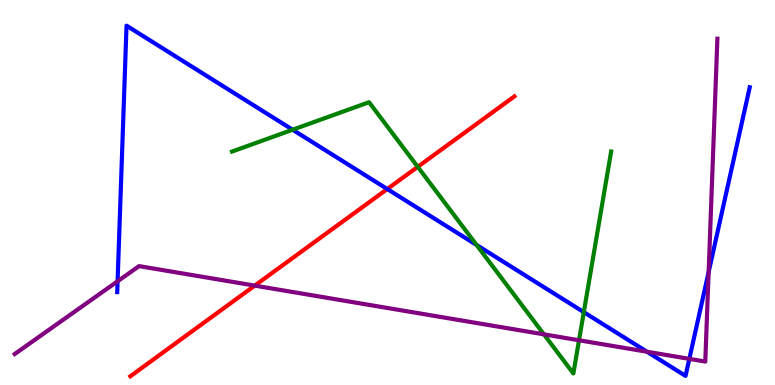[{'lines': ['blue', 'red'], 'intersections': [{'x': 5.0, 'y': 5.09}]}, {'lines': ['green', 'red'], 'intersections': [{'x': 5.39, 'y': 5.67}]}, {'lines': ['purple', 'red'], 'intersections': [{'x': 3.29, 'y': 2.58}]}, {'lines': ['blue', 'green'], 'intersections': [{'x': 3.78, 'y': 6.63}, {'x': 6.15, 'y': 3.64}, {'x': 7.53, 'y': 1.89}]}, {'lines': ['blue', 'purple'], 'intersections': [{'x': 1.52, 'y': 2.69}, {'x': 8.35, 'y': 0.864}, {'x': 8.89, 'y': 0.679}, {'x': 9.14, 'y': 2.93}]}, {'lines': ['green', 'purple'], 'intersections': [{'x': 7.02, 'y': 1.32}, {'x': 7.47, 'y': 1.16}]}]